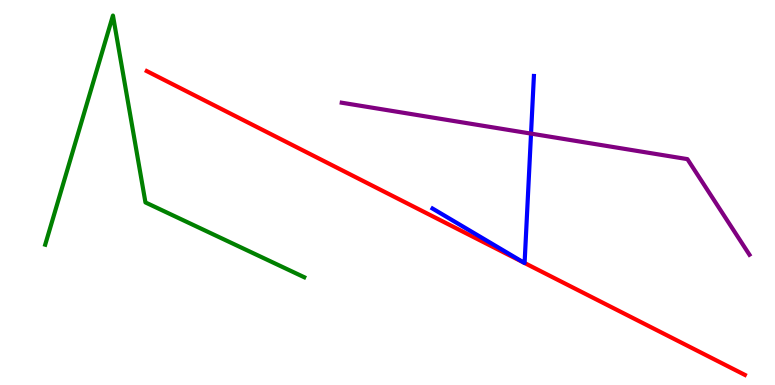[{'lines': ['blue', 'red'], 'intersections': [{'x': 6.76, 'y': 3.18}, {'x': 6.77, 'y': 3.17}]}, {'lines': ['green', 'red'], 'intersections': []}, {'lines': ['purple', 'red'], 'intersections': []}, {'lines': ['blue', 'green'], 'intersections': []}, {'lines': ['blue', 'purple'], 'intersections': [{'x': 6.85, 'y': 6.53}]}, {'lines': ['green', 'purple'], 'intersections': []}]